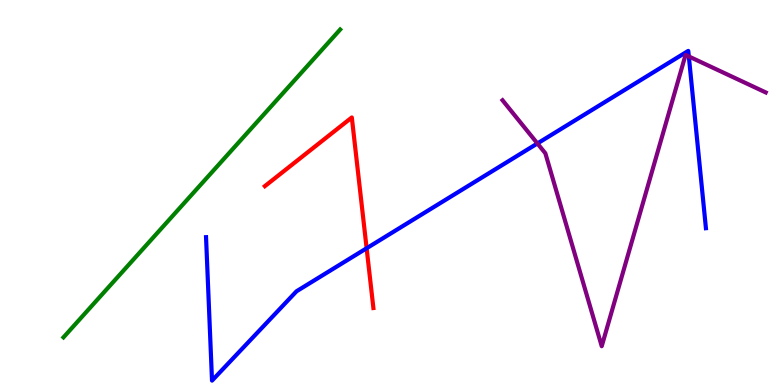[{'lines': ['blue', 'red'], 'intersections': [{'x': 4.73, 'y': 3.55}]}, {'lines': ['green', 'red'], 'intersections': []}, {'lines': ['purple', 'red'], 'intersections': []}, {'lines': ['blue', 'green'], 'intersections': []}, {'lines': ['blue', 'purple'], 'intersections': [{'x': 6.93, 'y': 6.27}, {'x': 8.89, 'y': 8.53}]}, {'lines': ['green', 'purple'], 'intersections': []}]